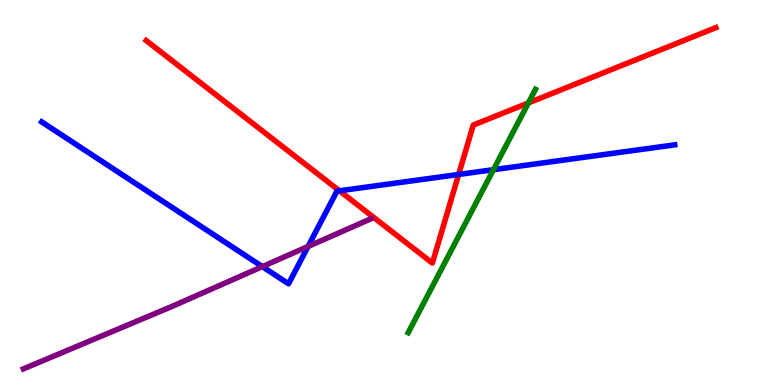[{'lines': ['blue', 'red'], 'intersections': [{'x': 4.38, 'y': 5.04}, {'x': 5.92, 'y': 5.47}]}, {'lines': ['green', 'red'], 'intersections': [{'x': 6.82, 'y': 7.33}]}, {'lines': ['purple', 'red'], 'intersections': []}, {'lines': ['blue', 'green'], 'intersections': [{'x': 6.37, 'y': 5.59}]}, {'lines': ['blue', 'purple'], 'intersections': [{'x': 3.39, 'y': 3.07}, {'x': 3.97, 'y': 3.6}]}, {'lines': ['green', 'purple'], 'intersections': []}]